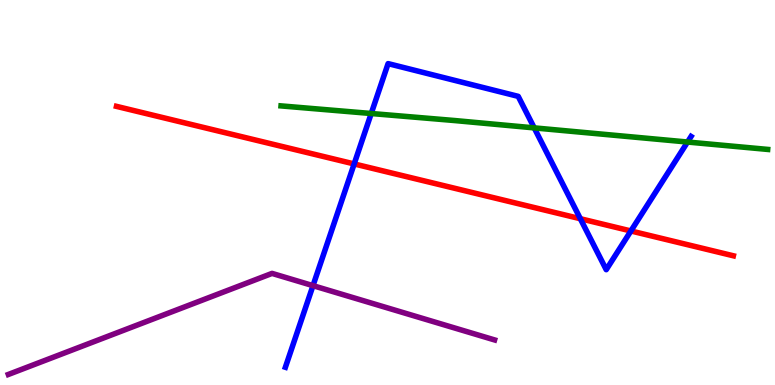[{'lines': ['blue', 'red'], 'intersections': [{'x': 4.57, 'y': 5.74}, {'x': 7.49, 'y': 4.32}, {'x': 8.14, 'y': 4.0}]}, {'lines': ['green', 'red'], 'intersections': []}, {'lines': ['purple', 'red'], 'intersections': []}, {'lines': ['blue', 'green'], 'intersections': [{'x': 4.79, 'y': 7.05}, {'x': 6.89, 'y': 6.68}, {'x': 8.87, 'y': 6.31}]}, {'lines': ['blue', 'purple'], 'intersections': [{'x': 4.04, 'y': 2.58}]}, {'lines': ['green', 'purple'], 'intersections': []}]